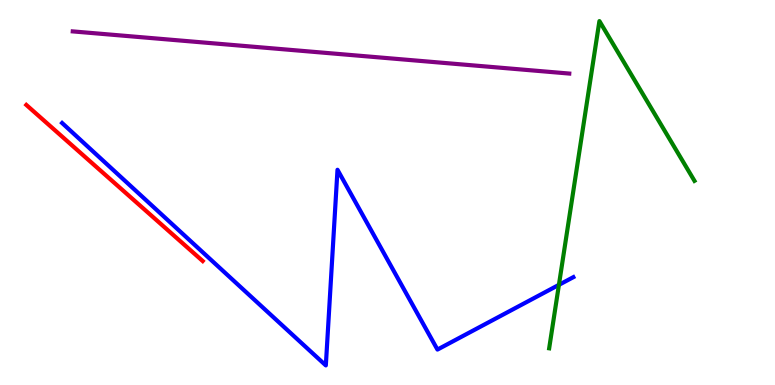[{'lines': ['blue', 'red'], 'intersections': []}, {'lines': ['green', 'red'], 'intersections': []}, {'lines': ['purple', 'red'], 'intersections': []}, {'lines': ['blue', 'green'], 'intersections': [{'x': 7.21, 'y': 2.6}]}, {'lines': ['blue', 'purple'], 'intersections': []}, {'lines': ['green', 'purple'], 'intersections': []}]